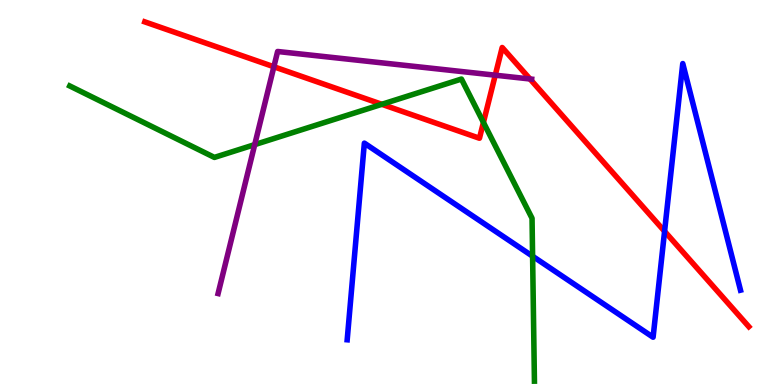[{'lines': ['blue', 'red'], 'intersections': [{'x': 8.58, 'y': 3.99}]}, {'lines': ['green', 'red'], 'intersections': [{'x': 4.93, 'y': 7.29}, {'x': 6.24, 'y': 6.82}]}, {'lines': ['purple', 'red'], 'intersections': [{'x': 3.53, 'y': 8.27}, {'x': 6.39, 'y': 8.05}, {'x': 6.84, 'y': 7.95}]}, {'lines': ['blue', 'green'], 'intersections': [{'x': 6.87, 'y': 3.34}]}, {'lines': ['blue', 'purple'], 'intersections': []}, {'lines': ['green', 'purple'], 'intersections': [{'x': 3.29, 'y': 6.24}]}]